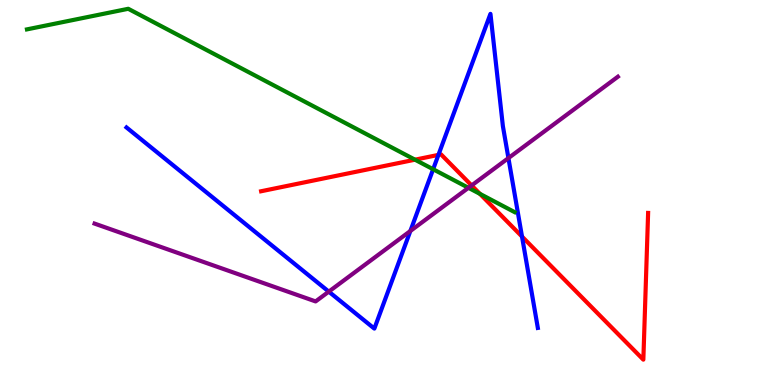[{'lines': ['blue', 'red'], 'intersections': [{'x': 5.66, 'y': 5.98}, {'x': 6.74, 'y': 3.86}]}, {'lines': ['green', 'red'], 'intersections': [{'x': 5.35, 'y': 5.85}, {'x': 6.19, 'y': 4.96}]}, {'lines': ['purple', 'red'], 'intersections': [{'x': 6.09, 'y': 5.18}]}, {'lines': ['blue', 'green'], 'intersections': [{'x': 5.59, 'y': 5.6}]}, {'lines': ['blue', 'purple'], 'intersections': [{'x': 4.24, 'y': 2.43}, {'x': 5.29, 'y': 4.0}, {'x': 6.56, 'y': 5.89}]}, {'lines': ['green', 'purple'], 'intersections': [{'x': 6.04, 'y': 5.12}]}]